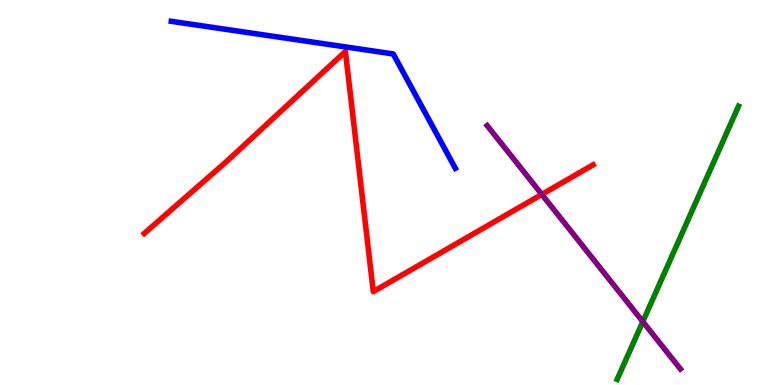[{'lines': ['blue', 'red'], 'intersections': []}, {'lines': ['green', 'red'], 'intersections': []}, {'lines': ['purple', 'red'], 'intersections': [{'x': 6.99, 'y': 4.95}]}, {'lines': ['blue', 'green'], 'intersections': []}, {'lines': ['blue', 'purple'], 'intersections': []}, {'lines': ['green', 'purple'], 'intersections': [{'x': 8.29, 'y': 1.65}]}]